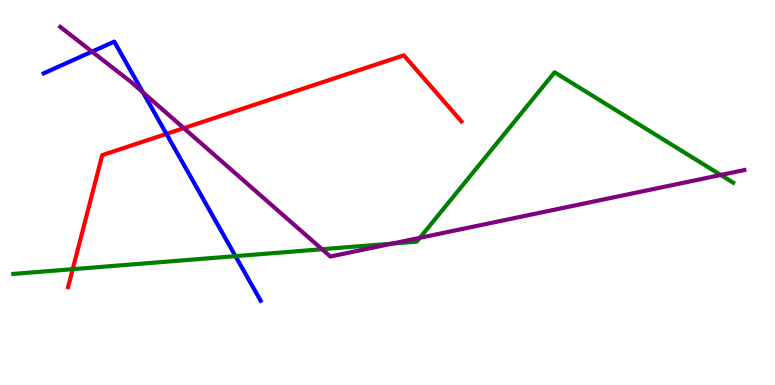[{'lines': ['blue', 'red'], 'intersections': [{'x': 2.15, 'y': 6.52}]}, {'lines': ['green', 'red'], 'intersections': [{'x': 0.938, 'y': 3.01}]}, {'lines': ['purple', 'red'], 'intersections': [{'x': 2.37, 'y': 6.67}]}, {'lines': ['blue', 'green'], 'intersections': [{'x': 3.04, 'y': 3.35}]}, {'lines': ['blue', 'purple'], 'intersections': [{'x': 1.19, 'y': 8.66}, {'x': 1.84, 'y': 7.6}]}, {'lines': ['green', 'purple'], 'intersections': [{'x': 4.16, 'y': 3.53}, {'x': 5.06, 'y': 3.67}, {'x': 5.42, 'y': 3.82}, {'x': 9.3, 'y': 5.45}]}]